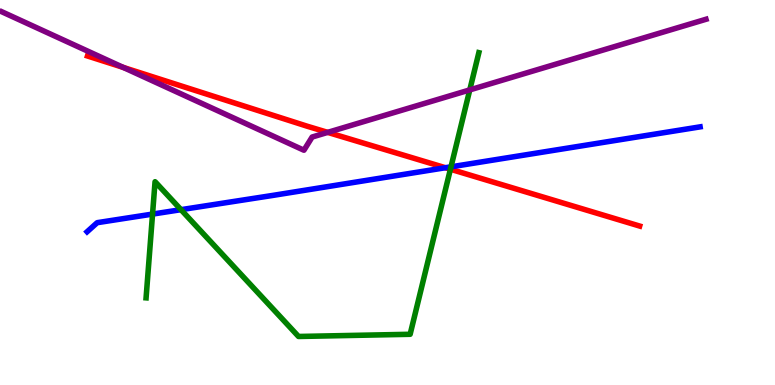[{'lines': ['blue', 'red'], 'intersections': [{'x': 5.75, 'y': 5.64}]}, {'lines': ['green', 'red'], 'intersections': [{'x': 5.81, 'y': 5.6}]}, {'lines': ['purple', 'red'], 'intersections': [{'x': 1.59, 'y': 8.25}, {'x': 4.23, 'y': 6.56}]}, {'lines': ['blue', 'green'], 'intersections': [{'x': 1.97, 'y': 4.44}, {'x': 2.34, 'y': 4.55}, {'x': 5.82, 'y': 5.67}]}, {'lines': ['blue', 'purple'], 'intersections': []}, {'lines': ['green', 'purple'], 'intersections': [{'x': 6.06, 'y': 7.66}]}]